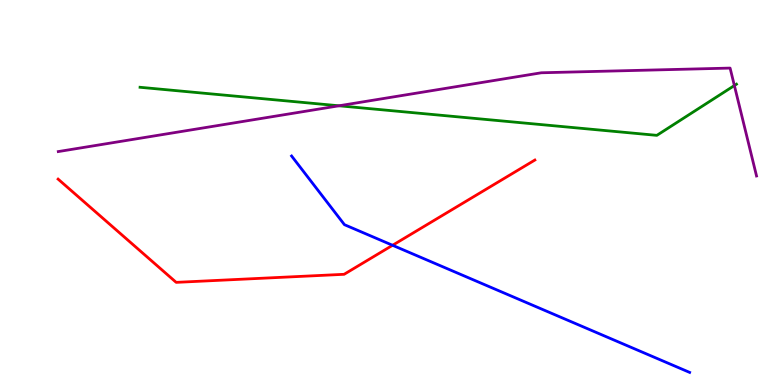[{'lines': ['blue', 'red'], 'intersections': [{'x': 5.07, 'y': 3.63}]}, {'lines': ['green', 'red'], 'intersections': []}, {'lines': ['purple', 'red'], 'intersections': []}, {'lines': ['blue', 'green'], 'intersections': []}, {'lines': ['blue', 'purple'], 'intersections': []}, {'lines': ['green', 'purple'], 'intersections': [{'x': 4.37, 'y': 7.25}, {'x': 9.48, 'y': 7.78}]}]